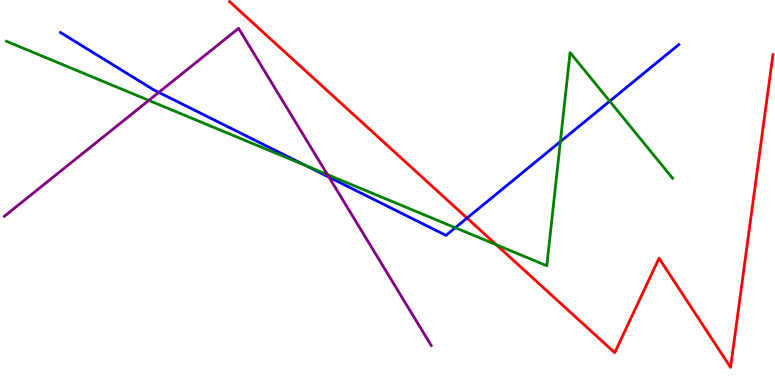[{'lines': ['blue', 'red'], 'intersections': [{'x': 6.03, 'y': 4.34}]}, {'lines': ['green', 'red'], 'intersections': [{'x': 6.4, 'y': 3.64}]}, {'lines': ['purple', 'red'], 'intersections': []}, {'lines': ['blue', 'green'], 'intersections': [{'x': 3.95, 'y': 5.7}, {'x': 5.87, 'y': 4.09}, {'x': 7.23, 'y': 6.32}, {'x': 7.87, 'y': 7.37}]}, {'lines': ['blue', 'purple'], 'intersections': [{'x': 2.05, 'y': 7.6}, {'x': 4.24, 'y': 5.4}]}, {'lines': ['green', 'purple'], 'intersections': [{'x': 1.92, 'y': 7.39}, {'x': 4.22, 'y': 5.46}]}]